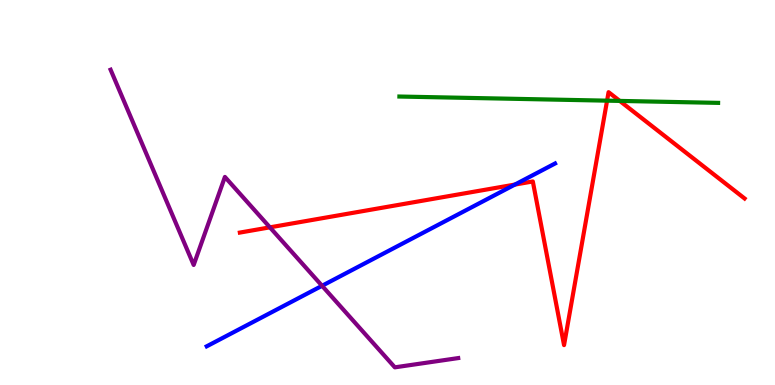[{'lines': ['blue', 'red'], 'intersections': [{'x': 6.64, 'y': 5.21}]}, {'lines': ['green', 'red'], 'intersections': [{'x': 7.83, 'y': 7.39}, {'x': 8.0, 'y': 7.38}]}, {'lines': ['purple', 'red'], 'intersections': [{'x': 3.48, 'y': 4.1}]}, {'lines': ['blue', 'green'], 'intersections': []}, {'lines': ['blue', 'purple'], 'intersections': [{'x': 4.16, 'y': 2.58}]}, {'lines': ['green', 'purple'], 'intersections': []}]